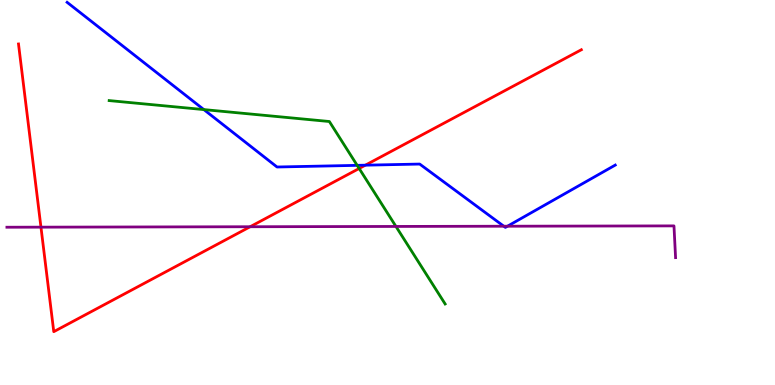[{'lines': ['blue', 'red'], 'intersections': [{'x': 4.71, 'y': 5.71}]}, {'lines': ['green', 'red'], 'intersections': [{'x': 4.63, 'y': 5.62}]}, {'lines': ['purple', 'red'], 'intersections': [{'x': 0.528, 'y': 4.1}, {'x': 3.23, 'y': 4.11}]}, {'lines': ['blue', 'green'], 'intersections': [{'x': 2.63, 'y': 7.15}, {'x': 4.61, 'y': 5.71}]}, {'lines': ['blue', 'purple'], 'intersections': [{'x': 6.5, 'y': 4.12}, {'x': 6.55, 'y': 4.12}]}, {'lines': ['green', 'purple'], 'intersections': [{'x': 5.11, 'y': 4.12}]}]